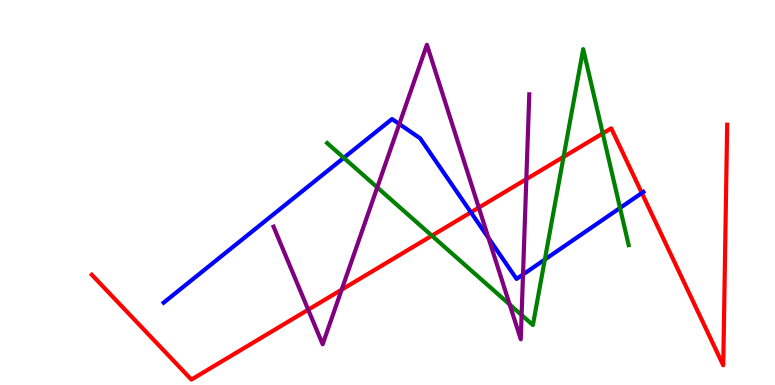[{'lines': ['blue', 'red'], 'intersections': [{'x': 6.08, 'y': 4.49}, {'x': 8.28, 'y': 4.99}]}, {'lines': ['green', 'red'], 'intersections': [{'x': 5.57, 'y': 3.88}, {'x': 7.27, 'y': 5.93}, {'x': 7.78, 'y': 6.53}]}, {'lines': ['purple', 'red'], 'intersections': [{'x': 3.98, 'y': 1.96}, {'x': 4.41, 'y': 2.48}, {'x': 6.18, 'y': 4.61}, {'x': 6.79, 'y': 5.35}]}, {'lines': ['blue', 'green'], 'intersections': [{'x': 4.44, 'y': 5.9}, {'x': 7.03, 'y': 3.26}, {'x': 8.0, 'y': 4.6}]}, {'lines': ['blue', 'purple'], 'intersections': [{'x': 5.15, 'y': 6.78}, {'x': 6.3, 'y': 3.82}, {'x': 6.75, 'y': 2.87}]}, {'lines': ['green', 'purple'], 'intersections': [{'x': 4.87, 'y': 5.13}, {'x': 6.58, 'y': 2.09}, {'x': 6.73, 'y': 1.82}]}]